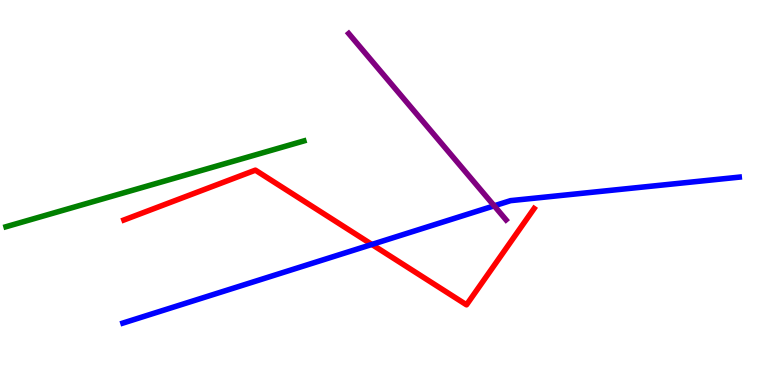[{'lines': ['blue', 'red'], 'intersections': [{'x': 4.8, 'y': 3.65}]}, {'lines': ['green', 'red'], 'intersections': []}, {'lines': ['purple', 'red'], 'intersections': []}, {'lines': ['blue', 'green'], 'intersections': []}, {'lines': ['blue', 'purple'], 'intersections': [{'x': 6.38, 'y': 4.65}]}, {'lines': ['green', 'purple'], 'intersections': []}]